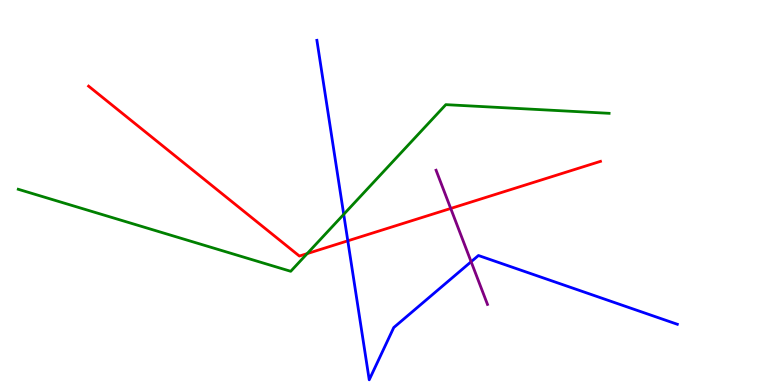[{'lines': ['blue', 'red'], 'intersections': [{'x': 4.49, 'y': 3.74}]}, {'lines': ['green', 'red'], 'intersections': [{'x': 3.96, 'y': 3.41}]}, {'lines': ['purple', 'red'], 'intersections': [{'x': 5.82, 'y': 4.59}]}, {'lines': ['blue', 'green'], 'intersections': [{'x': 4.44, 'y': 4.43}]}, {'lines': ['blue', 'purple'], 'intersections': [{'x': 6.08, 'y': 3.2}]}, {'lines': ['green', 'purple'], 'intersections': []}]